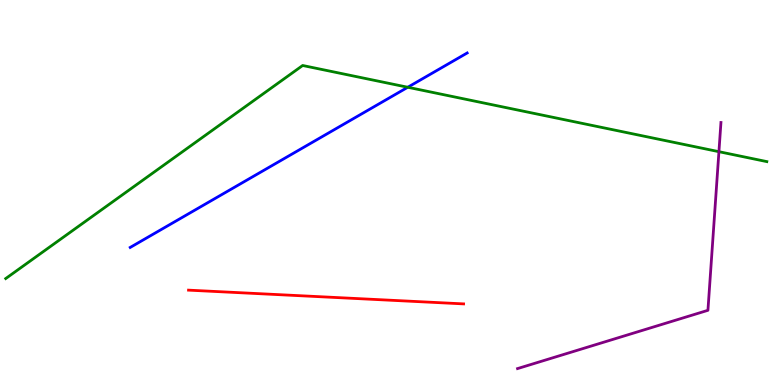[{'lines': ['blue', 'red'], 'intersections': []}, {'lines': ['green', 'red'], 'intersections': []}, {'lines': ['purple', 'red'], 'intersections': []}, {'lines': ['blue', 'green'], 'intersections': [{'x': 5.26, 'y': 7.73}]}, {'lines': ['blue', 'purple'], 'intersections': []}, {'lines': ['green', 'purple'], 'intersections': [{'x': 9.28, 'y': 6.06}]}]